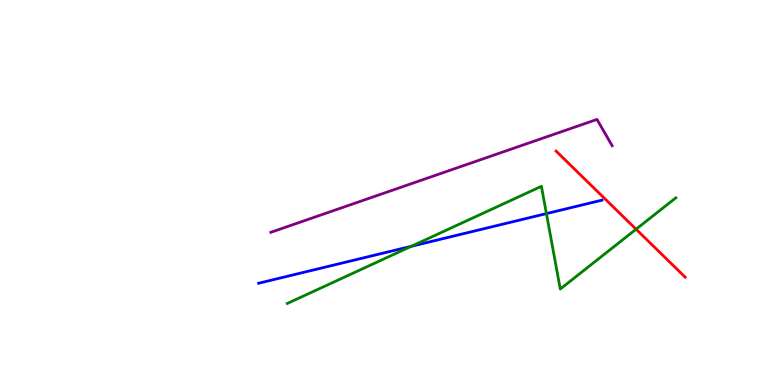[{'lines': ['blue', 'red'], 'intersections': []}, {'lines': ['green', 'red'], 'intersections': [{'x': 8.21, 'y': 4.05}]}, {'lines': ['purple', 'red'], 'intersections': []}, {'lines': ['blue', 'green'], 'intersections': [{'x': 5.31, 'y': 3.6}, {'x': 7.05, 'y': 4.45}]}, {'lines': ['blue', 'purple'], 'intersections': []}, {'lines': ['green', 'purple'], 'intersections': []}]